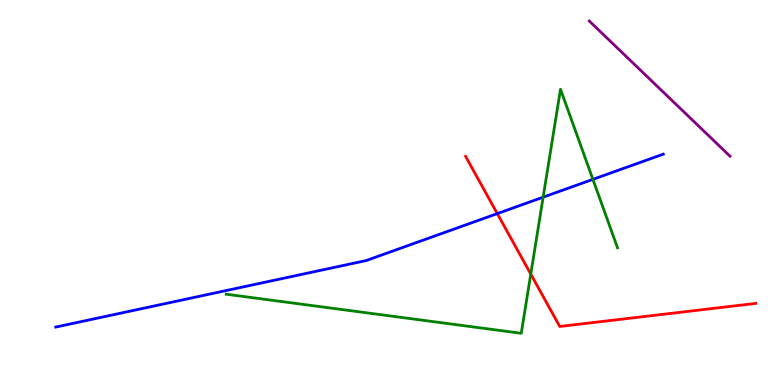[{'lines': ['blue', 'red'], 'intersections': [{'x': 6.42, 'y': 4.45}]}, {'lines': ['green', 'red'], 'intersections': [{'x': 6.85, 'y': 2.88}]}, {'lines': ['purple', 'red'], 'intersections': []}, {'lines': ['blue', 'green'], 'intersections': [{'x': 7.01, 'y': 4.88}, {'x': 7.65, 'y': 5.34}]}, {'lines': ['blue', 'purple'], 'intersections': []}, {'lines': ['green', 'purple'], 'intersections': []}]